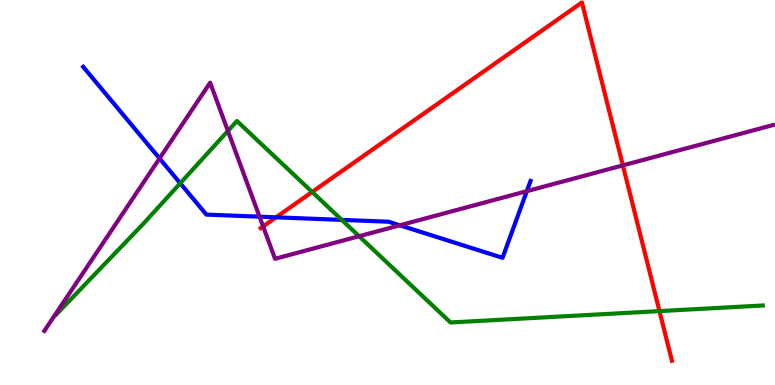[{'lines': ['blue', 'red'], 'intersections': [{'x': 3.56, 'y': 4.36}]}, {'lines': ['green', 'red'], 'intersections': [{'x': 4.03, 'y': 5.01}, {'x': 8.51, 'y': 1.92}]}, {'lines': ['purple', 'red'], 'intersections': [{'x': 3.4, 'y': 4.12}, {'x': 8.04, 'y': 5.7}]}, {'lines': ['blue', 'green'], 'intersections': [{'x': 2.33, 'y': 5.24}, {'x': 4.41, 'y': 4.29}]}, {'lines': ['blue', 'purple'], 'intersections': [{'x': 2.06, 'y': 5.88}, {'x': 3.35, 'y': 4.37}, {'x': 5.16, 'y': 4.15}, {'x': 6.8, 'y': 5.03}]}, {'lines': ['green', 'purple'], 'intersections': [{'x': 2.94, 'y': 6.6}, {'x': 4.63, 'y': 3.86}]}]